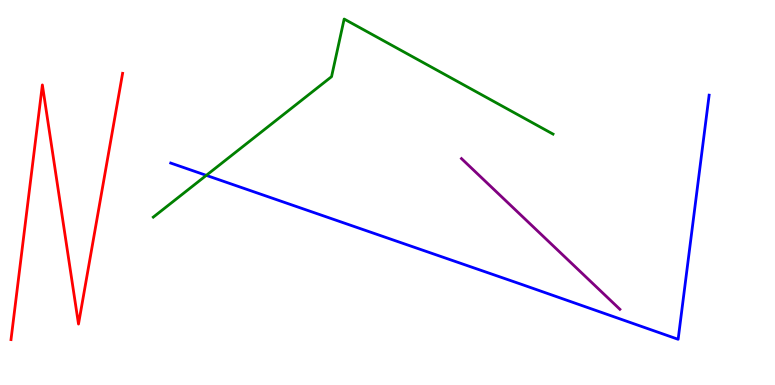[{'lines': ['blue', 'red'], 'intersections': []}, {'lines': ['green', 'red'], 'intersections': []}, {'lines': ['purple', 'red'], 'intersections': []}, {'lines': ['blue', 'green'], 'intersections': [{'x': 2.66, 'y': 5.45}]}, {'lines': ['blue', 'purple'], 'intersections': []}, {'lines': ['green', 'purple'], 'intersections': []}]